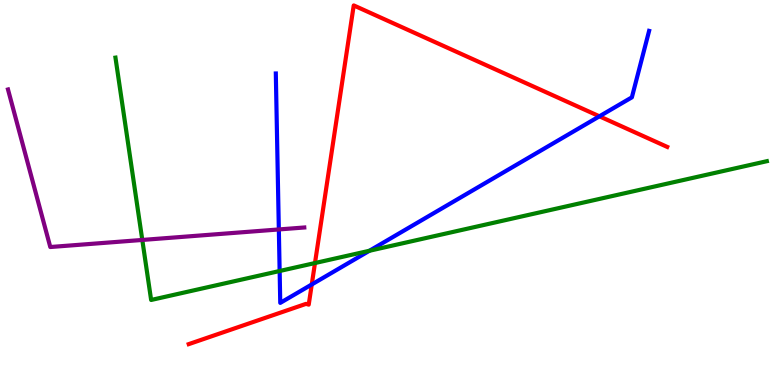[{'lines': ['blue', 'red'], 'intersections': [{'x': 4.02, 'y': 2.61}, {'x': 7.73, 'y': 6.98}]}, {'lines': ['green', 'red'], 'intersections': [{'x': 4.06, 'y': 3.17}]}, {'lines': ['purple', 'red'], 'intersections': []}, {'lines': ['blue', 'green'], 'intersections': [{'x': 3.61, 'y': 2.96}, {'x': 4.77, 'y': 3.49}]}, {'lines': ['blue', 'purple'], 'intersections': [{'x': 3.6, 'y': 4.04}]}, {'lines': ['green', 'purple'], 'intersections': [{'x': 1.84, 'y': 3.77}]}]